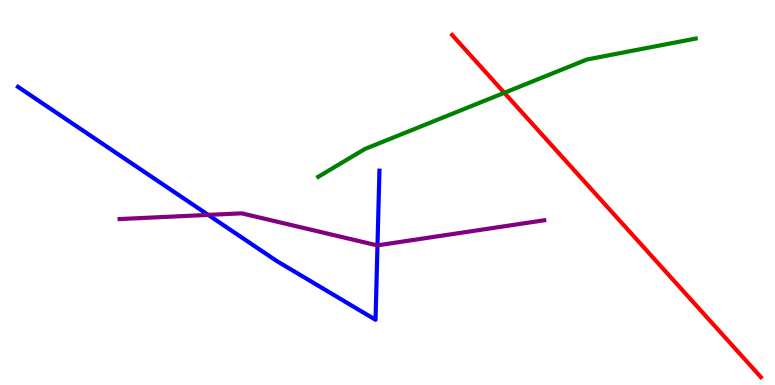[{'lines': ['blue', 'red'], 'intersections': []}, {'lines': ['green', 'red'], 'intersections': [{'x': 6.51, 'y': 7.59}]}, {'lines': ['purple', 'red'], 'intersections': []}, {'lines': ['blue', 'green'], 'intersections': []}, {'lines': ['blue', 'purple'], 'intersections': [{'x': 2.69, 'y': 4.42}, {'x': 4.87, 'y': 3.63}]}, {'lines': ['green', 'purple'], 'intersections': []}]